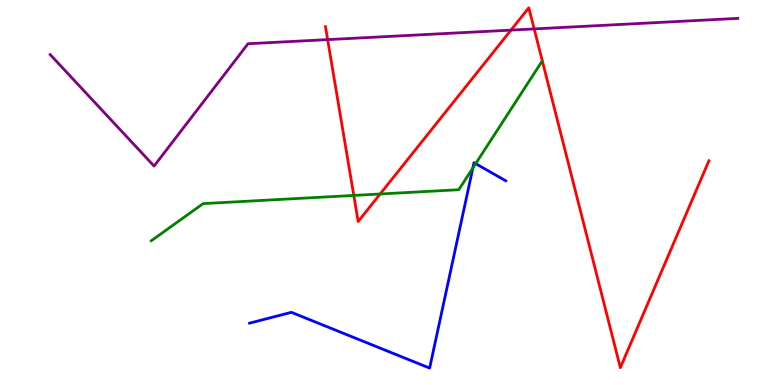[{'lines': ['blue', 'red'], 'intersections': []}, {'lines': ['green', 'red'], 'intersections': [{'x': 4.57, 'y': 4.92}, {'x': 4.9, 'y': 4.96}]}, {'lines': ['purple', 'red'], 'intersections': [{'x': 4.23, 'y': 8.97}, {'x': 6.59, 'y': 9.22}, {'x': 6.89, 'y': 9.25}]}, {'lines': ['blue', 'green'], 'intersections': [{'x': 6.1, 'y': 5.64}, {'x': 6.14, 'y': 5.75}]}, {'lines': ['blue', 'purple'], 'intersections': []}, {'lines': ['green', 'purple'], 'intersections': []}]